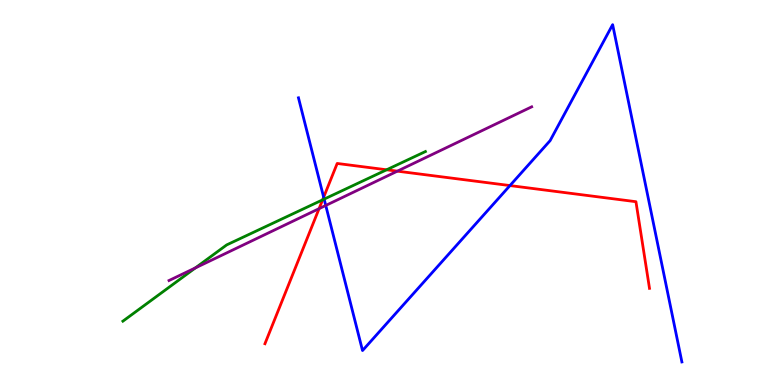[{'lines': ['blue', 'red'], 'intersections': [{'x': 4.18, 'y': 4.88}, {'x': 6.58, 'y': 5.18}]}, {'lines': ['green', 'red'], 'intersections': [{'x': 4.16, 'y': 4.81}, {'x': 4.99, 'y': 5.59}]}, {'lines': ['purple', 'red'], 'intersections': [{'x': 4.12, 'y': 4.58}, {'x': 5.13, 'y': 5.55}]}, {'lines': ['blue', 'green'], 'intersections': [{'x': 4.18, 'y': 4.83}]}, {'lines': ['blue', 'purple'], 'intersections': [{'x': 4.2, 'y': 4.66}]}, {'lines': ['green', 'purple'], 'intersections': [{'x': 2.52, 'y': 3.04}]}]